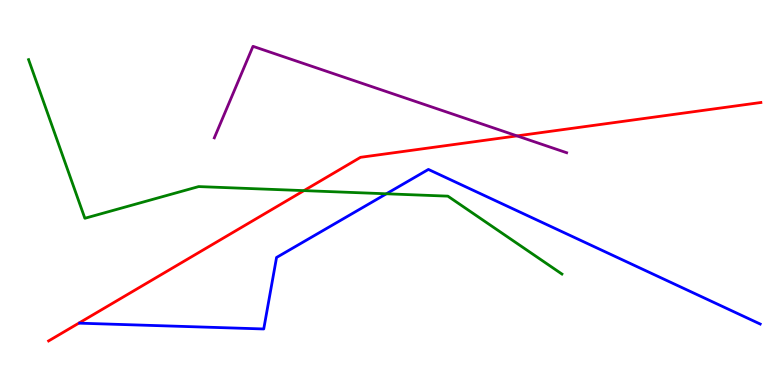[{'lines': ['blue', 'red'], 'intersections': []}, {'lines': ['green', 'red'], 'intersections': [{'x': 3.92, 'y': 5.05}]}, {'lines': ['purple', 'red'], 'intersections': [{'x': 6.67, 'y': 6.47}]}, {'lines': ['blue', 'green'], 'intersections': [{'x': 4.99, 'y': 4.97}]}, {'lines': ['blue', 'purple'], 'intersections': []}, {'lines': ['green', 'purple'], 'intersections': []}]